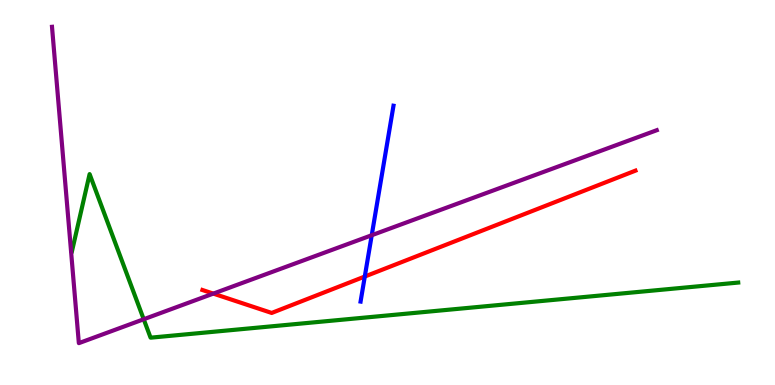[{'lines': ['blue', 'red'], 'intersections': [{'x': 4.71, 'y': 2.82}]}, {'lines': ['green', 'red'], 'intersections': []}, {'lines': ['purple', 'red'], 'intersections': [{'x': 2.75, 'y': 2.37}]}, {'lines': ['blue', 'green'], 'intersections': []}, {'lines': ['blue', 'purple'], 'intersections': [{'x': 4.8, 'y': 3.89}]}, {'lines': ['green', 'purple'], 'intersections': [{'x': 1.85, 'y': 1.71}]}]